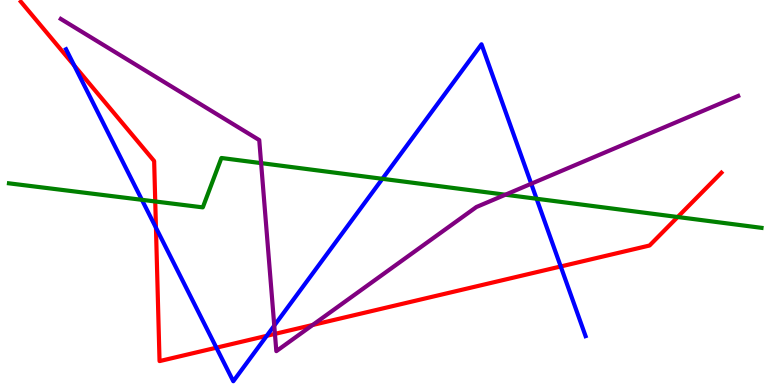[{'lines': ['blue', 'red'], 'intersections': [{'x': 0.958, 'y': 8.3}, {'x': 2.01, 'y': 4.09}, {'x': 2.79, 'y': 0.969}, {'x': 3.44, 'y': 1.28}, {'x': 7.24, 'y': 3.08}]}, {'lines': ['green', 'red'], 'intersections': [{'x': 2.0, 'y': 4.77}, {'x': 8.74, 'y': 4.36}]}, {'lines': ['purple', 'red'], 'intersections': [{'x': 3.55, 'y': 1.33}, {'x': 4.03, 'y': 1.56}]}, {'lines': ['blue', 'green'], 'intersections': [{'x': 1.83, 'y': 4.81}, {'x': 4.93, 'y': 5.36}, {'x': 6.92, 'y': 4.84}]}, {'lines': ['blue', 'purple'], 'intersections': [{'x': 3.54, 'y': 1.54}, {'x': 6.85, 'y': 5.23}]}, {'lines': ['green', 'purple'], 'intersections': [{'x': 3.37, 'y': 5.76}, {'x': 6.52, 'y': 4.94}]}]